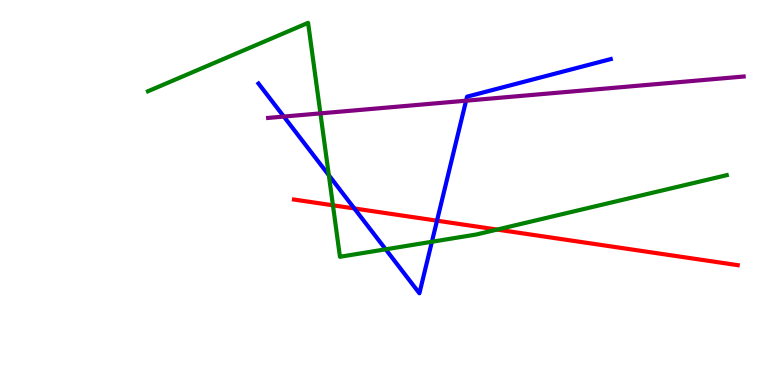[{'lines': ['blue', 'red'], 'intersections': [{'x': 4.57, 'y': 4.59}, {'x': 5.64, 'y': 4.27}]}, {'lines': ['green', 'red'], 'intersections': [{'x': 4.3, 'y': 4.67}, {'x': 6.41, 'y': 4.04}]}, {'lines': ['purple', 'red'], 'intersections': []}, {'lines': ['blue', 'green'], 'intersections': [{'x': 4.24, 'y': 5.45}, {'x': 4.98, 'y': 3.52}, {'x': 5.57, 'y': 3.72}]}, {'lines': ['blue', 'purple'], 'intersections': [{'x': 3.66, 'y': 6.97}, {'x': 6.01, 'y': 7.38}]}, {'lines': ['green', 'purple'], 'intersections': [{'x': 4.13, 'y': 7.06}]}]